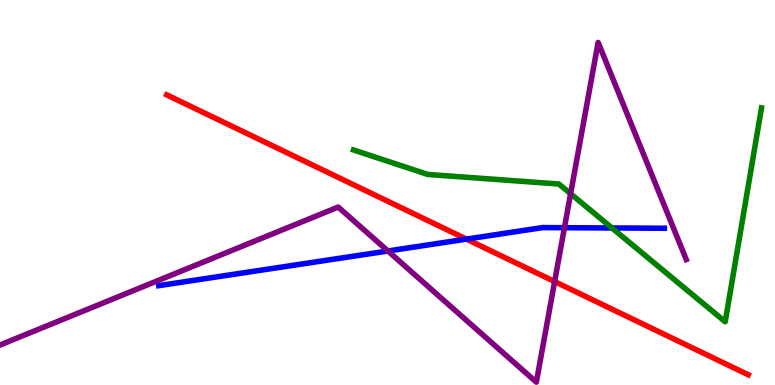[{'lines': ['blue', 'red'], 'intersections': [{'x': 6.02, 'y': 3.79}]}, {'lines': ['green', 'red'], 'intersections': []}, {'lines': ['purple', 'red'], 'intersections': [{'x': 7.16, 'y': 2.69}]}, {'lines': ['blue', 'green'], 'intersections': [{'x': 7.9, 'y': 4.08}]}, {'lines': ['blue', 'purple'], 'intersections': [{'x': 5.01, 'y': 3.48}, {'x': 7.28, 'y': 4.09}]}, {'lines': ['green', 'purple'], 'intersections': [{'x': 7.36, 'y': 4.97}]}]